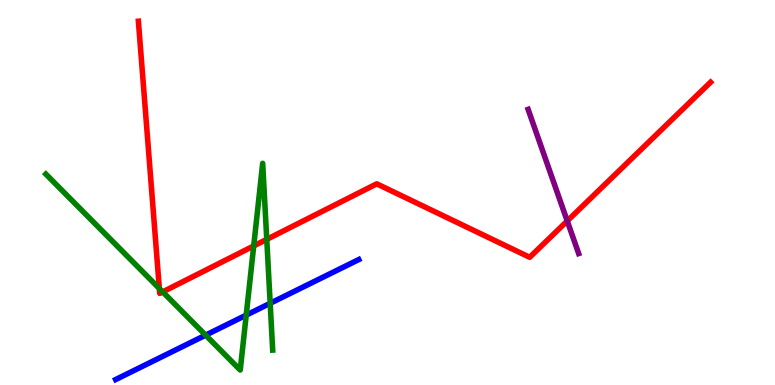[{'lines': ['blue', 'red'], 'intersections': []}, {'lines': ['green', 'red'], 'intersections': [{'x': 2.06, 'y': 2.51}, {'x': 2.1, 'y': 2.42}, {'x': 3.27, 'y': 3.61}, {'x': 3.44, 'y': 3.78}]}, {'lines': ['purple', 'red'], 'intersections': [{'x': 7.32, 'y': 4.26}]}, {'lines': ['blue', 'green'], 'intersections': [{'x': 2.65, 'y': 1.29}, {'x': 3.18, 'y': 1.82}, {'x': 3.49, 'y': 2.12}]}, {'lines': ['blue', 'purple'], 'intersections': []}, {'lines': ['green', 'purple'], 'intersections': []}]